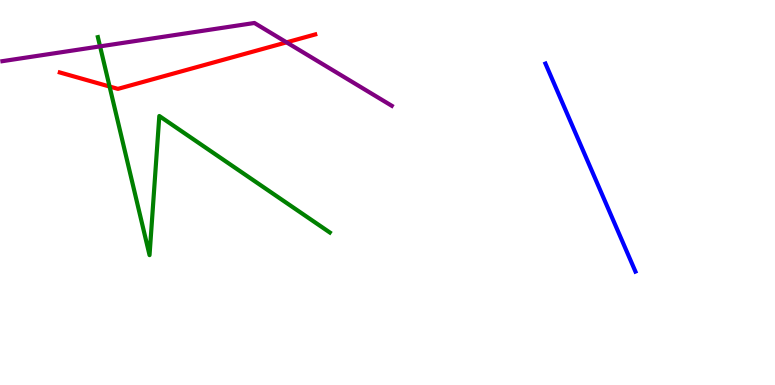[{'lines': ['blue', 'red'], 'intersections': []}, {'lines': ['green', 'red'], 'intersections': [{'x': 1.41, 'y': 7.75}]}, {'lines': ['purple', 'red'], 'intersections': [{'x': 3.7, 'y': 8.9}]}, {'lines': ['blue', 'green'], 'intersections': []}, {'lines': ['blue', 'purple'], 'intersections': []}, {'lines': ['green', 'purple'], 'intersections': [{'x': 1.29, 'y': 8.8}]}]